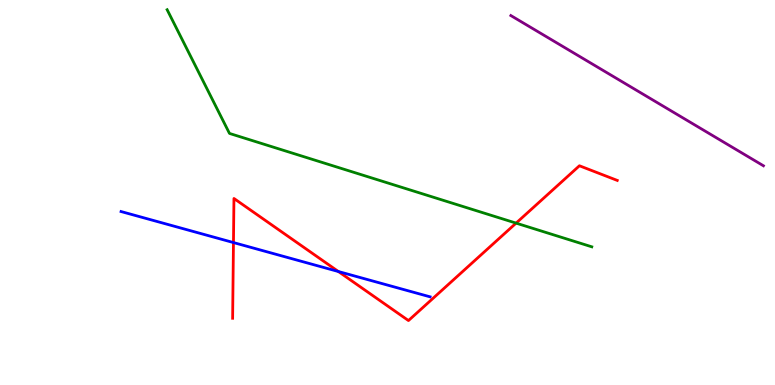[{'lines': ['blue', 'red'], 'intersections': [{'x': 3.01, 'y': 3.7}, {'x': 4.37, 'y': 2.95}]}, {'lines': ['green', 'red'], 'intersections': [{'x': 6.66, 'y': 4.2}]}, {'lines': ['purple', 'red'], 'intersections': []}, {'lines': ['blue', 'green'], 'intersections': []}, {'lines': ['blue', 'purple'], 'intersections': []}, {'lines': ['green', 'purple'], 'intersections': []}]